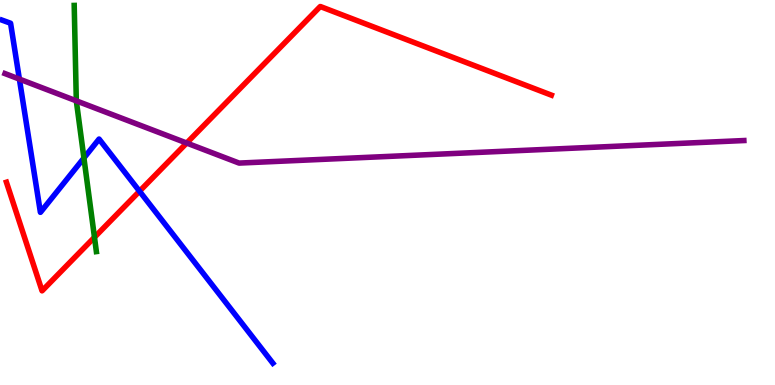[{'lines': ['blue', 'red'], 'intersections': [{'x': 1.8, 'y': 5.03}]}, {'lines': ['green', 'red'], 'intersections': [{'x': 1.22, 'y': 3.84}]}, {'lines': ['purple', 'red'], 'intersections': [{'x': 2.41, 'y': 6.28}]}, {'lines': ['blue', 'green'], 'intersections': [{'x': 1.08, 'y': 5.9}]}, {'lines': ['blue', 'purple'], 'intersections': [{'x': 0.25, 'y': 7.95}]}, {'lines': ['green', 'purple'], 'intersections': [{'x': 0.985, 'y': 7.38}]}]